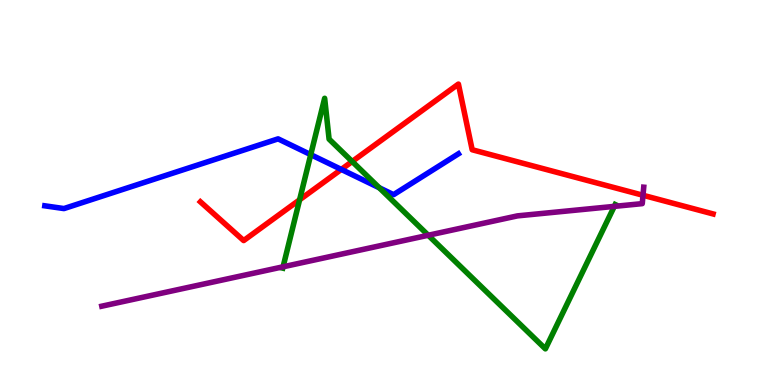[{'lines': ['blue', 'red'], 'intersections': [{'x': 4.4, 'y': 5.6}]}, {'lines': ['green', 'red'], 'intersections': [{'x': 3.87, 'y': 4.81}, {'x': 4.54, 'y': 5.81}]}, {'lines': ['purple', 'red'], 'intersections': [{'x': 8.3, 'y': 4.93}]}, {'lines': ['blue', 'green'], 'intersections': [{'x': 4.01, 'y': 5.98}, {'x': 4.89, 'y': 5.12}]}, {'lines': ['blue', 'purple'], 'intersections': []}, {'lines': ['green', 'purple'], 'intersections': [{'x': 3.65, 'y': 3.07}, {'x': 5.53, 'y': 3.89}, {'x': 7.93, 'y': 4.64}]}]